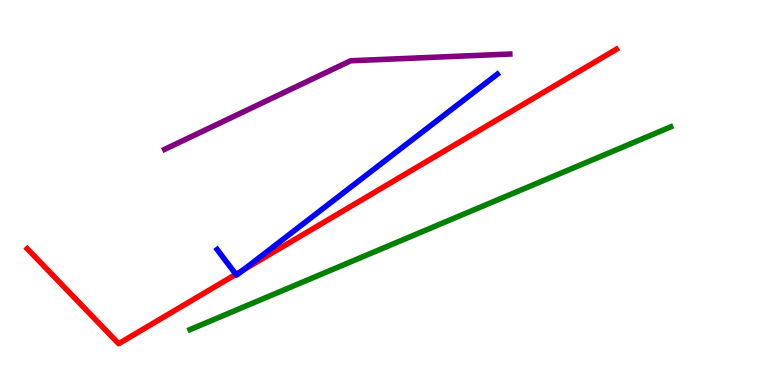[{'lines': ['blue', 'red'], 'intersections': [{'x': 3.04, 'y': 2.87}, {'x': 3.14, 'y': 2.99}]}, {'lines': ['green', 'red'], 'intersections': []}, {'lines': ['purple', 'red'], 'intersections': []}, {'lines': ['blue', 'green'], 'intersections': []}, {'lines': ['blue', 'purple'], 'intersections': []}, {'lines': ['green', 'purple'], 'intersections': []}]